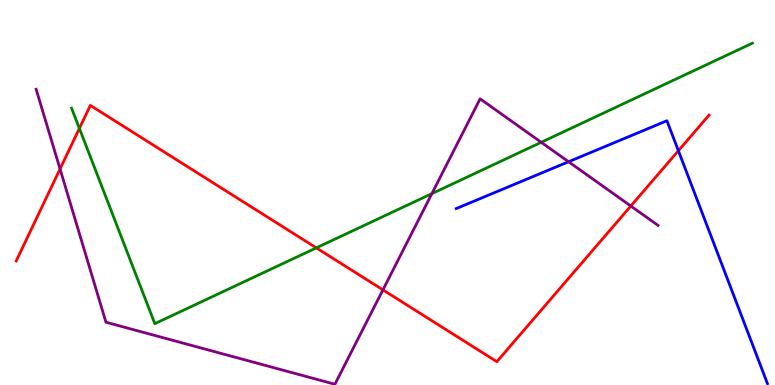[{'lines': ['blue', 'red'], 'intersections': [{'x': 8.75, 'y': 6.08}]}, {'lines': ['green', 'red'], 'intersections': [{'x': 1.02, 'y': 6.67}, {'x': 4.08, 'y': 3.56}]}, {'lines': ['purple', 'red'], 'intersections': [{'x': 0.775, 'y': 5.61}, {'x': 4.94, 'y': 2.47}, {'x': 8.14, 'y': 4.65}]}, {'lines': ['blue', 'green'], 'intersections': []}, {'lines': ['blue', 'purple'], 'intersections': [{'x': 7.34, 'y': 5.8}]}, {'lines': ['green', 'purple'], 'intersections': [{'x': 5.57, 'y': 4.97}, {'x': 6.98, 'y': 6.3}]}]